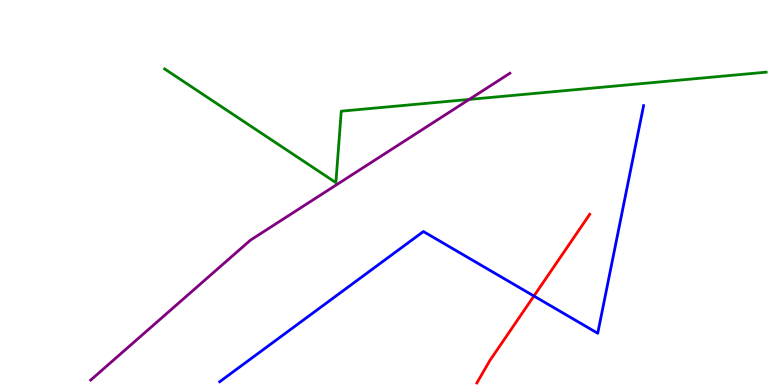[{'lines': ['blue', 'red'], 'intersections': [{'x': 6.89, 'y': 2.31}]}, {'lines': ['green', 'red'], 'intersections': []}, {'lines': ['purple', 'red'], 'intersections': []}, {'lines': ['blue', 'green'], 'intersections': []}, {'lines': ['blue', 'purple'], 'intersections': []}, {'lines': ['green', 'purple'], 'intersections': [{'x': 6.05, 'y': 7.42}]}]